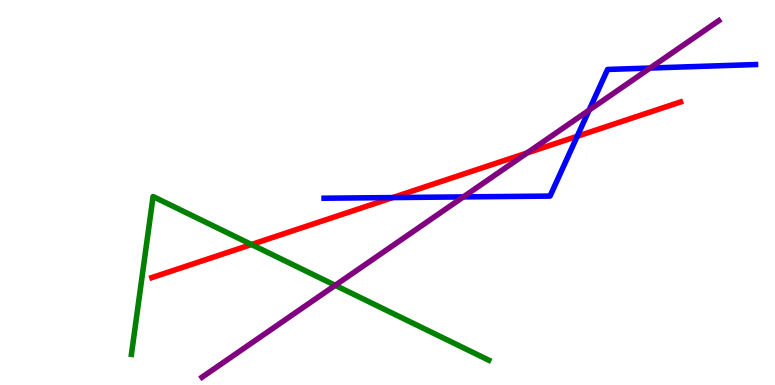[{'lines': ['blue', 'red'], 'intersections': [{'x': 5.07, 'y': 4.87}, {'x': 7.45, 'y': 6.46}]}, {'lines': ['green', 'red'], 'intersections': [{'x': 3.24, 'y': 3.65}]}, {'lines': ['purple', 'red'], 'intersections': [{'x': 6.8, 'y': 6.03}]}, {'lines': ['blue', 'green'], 'intersections': []}, {'lines': ['blue', 'purple'], 'intersections': [{'x': 5.98, 'y': 4.89}, {'x': 7.6, 'y': 7.14}, {'x': 8.39, 'y': 8.23}]}, {'lines': ['green', 'purple'], 'intersections': [{'x': 4.33, 'y': 2.59}]}]